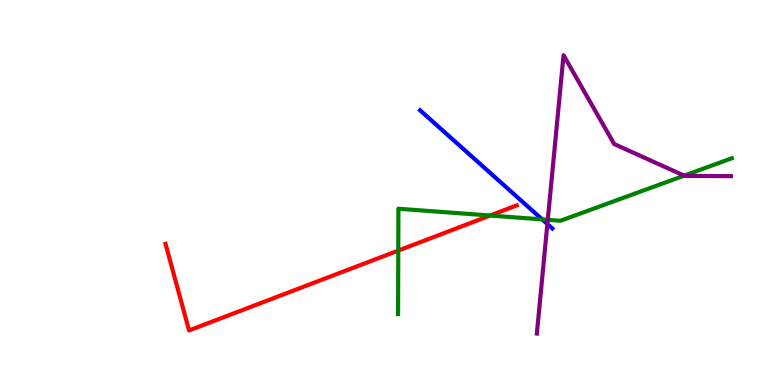[{'lines': ['blue', 'red'], 'intersections': []}, {'lines': ['green', 'red'], 'intersections': [{'x': 5.14, 'y': 3.49}, {'x': 6.32, 'y': 4.4}]}, {'lines': ['purple', 'red'], 'intersections': []}, {'lines': ['blue', 'green'], 'intersections': [{'x': 7.0, 'y': 4.3}]}, {'lines': ['blue', 'purple'], 'intersections': [{'x': 7.06, 'y': 4.18}]}, {'lines': ['green', 'purple'], 'intersections': [{'x': 7.07, 'y': 4.29}, {'x': 8.83, 'y': 5.44}]}]